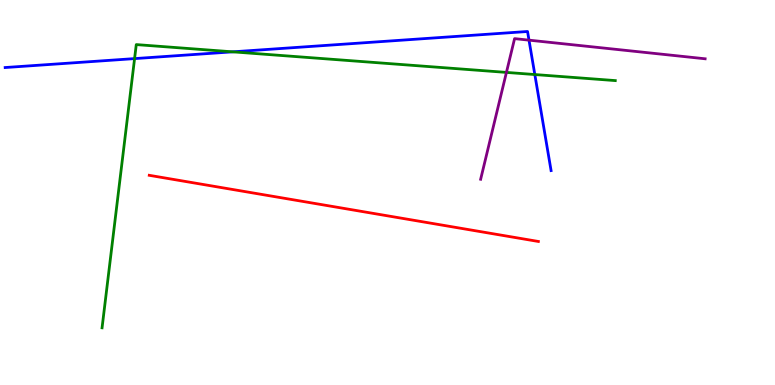[{'lines': ['blue', 'red'], 'intersections': []}, {'lines': ['green', 'red'], 'intersections': []}, {'lines': ['purple', 'red'], 'intersections': []}, {'lines': ['blue', 'green'], 'intersections': [{'x': 1.74, 'y': 8.48}, {'x': 3.0, 'y': 8.65}, {'x': 6.9, 'y': 8.06}]}, {'lines': ['blue', 'purple'], 'intersections': [{'x': 6.83, 'y': 8.96}]}, {'lines': ['green', 'purple'], 'intersections': [{'x': 6.53, 'y': 8.12}]}]